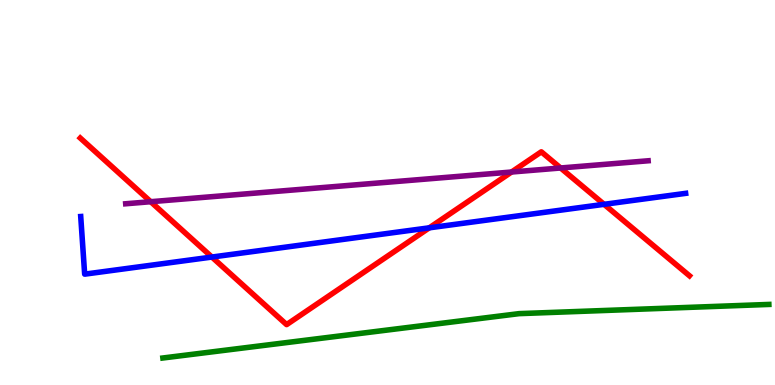[{'lines': ['blue', 'red'], 'intersections': [{'x': 2.73, 'y': 3.32}, {'x': 5.54, 'y': 4.08}, {'x': 7.79, 'y': 4.69}]}, {'lines': ['green', 'red'], 'intersections': []}, {'lines': ['purple', 'red'], 'intersections': [{'x': 1.94, 'y': 4.76}, {'x': 6.6, 'y': 5.53}, {'x': 7.23, 'y': 5.64}]}, {'lines': ['blue', 'green'], 'intersections': []}, {'lines': ['blue', 'purple'], 'intersections': []}, {'lines': ['green', 'purple'], 'intersections': []}]